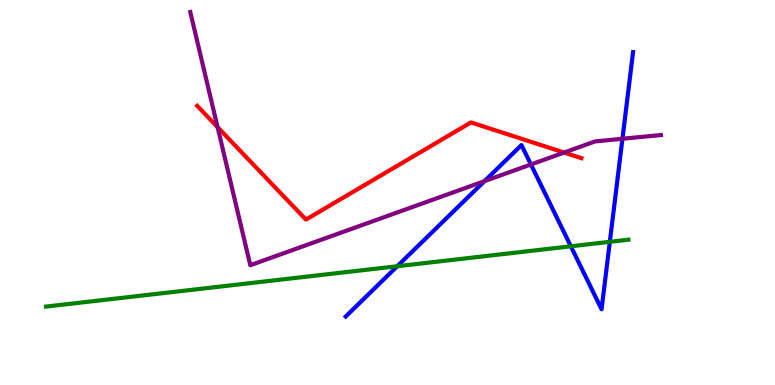[{'lines': ['blue', 'red'], 'intersections': []}, {'lines': ['green', 'red'], 'intersections': []}, {'lines': ['purple', 'red'], 'intersections': [{'x': 2.81, 'y': 6.7}, {'x': 7.28, 'y': 6.04}]}, {'lines': ['blue', 'green'], 'intersections': [{'x': 5.13, 'y': 3.08}, {'x': 7.37, 'y': 3.6}, {'x': 7.87, 'y': 3.72}]}, {'lines': ['blue', 'purple'], 'intersections': [{'x': 6.25, 'y': 5.29}, {'x': 6.85, 'y': 5.73}, {'x': 8.03, 'y': 6.4}]}, {'lines': ['green', 'purple'], 'intersections': []}]